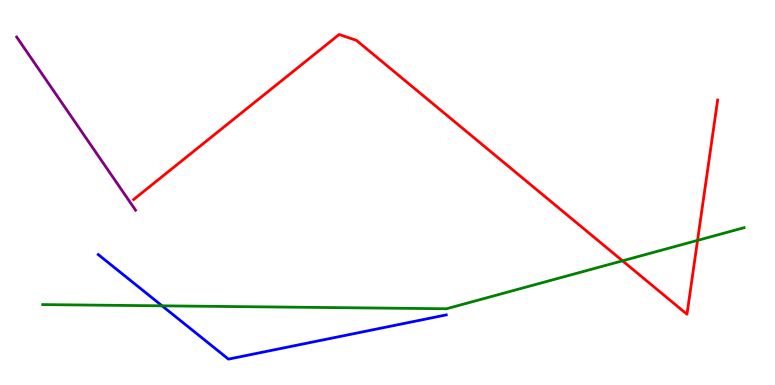[{'lines': ['blue', 'red'], 'intersections': []}, {'lines': ['green', 'red'], 'intersections': [{'x': 8.03, 'y': 3.23}, {'x': 9.0, 'y': 3.76}]}, {'lines': ['purple', 'red'], 'intersections': []}, {'lines': ['blue', 'green'], 'intersections': [{'x': 2.09, 'y': 2.06}]}, {'lines': ['blue', 'purple'], 'intersections': []}, {'lines': ['green', 'purple'], 'intersections': []}]